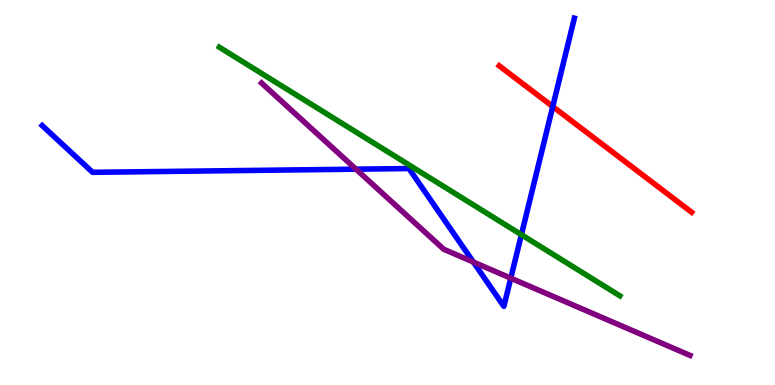[{'lines': ['blue', 'red'], 'intersections': [{'x': 7.13, 'y': 7.23}]}, {'lines': ['green', 'red'], 'intersections': []}, {'lines': ['purple', 'red'], 'intersections': []}, {'lines': ['blue', 'green'], 'intersections': [{'x': 6.73, 'y': 3.9}]}, {'lines': ['blue', 'purple'], 'intersections': [{'x': 4.59, 'y': 5.61}, {'x': 6.11, 'y': 3.19}, {'x': 6.59, 'y': 2.77}]}, {'lines': ['green', 'purple'], 'intersections': []}]